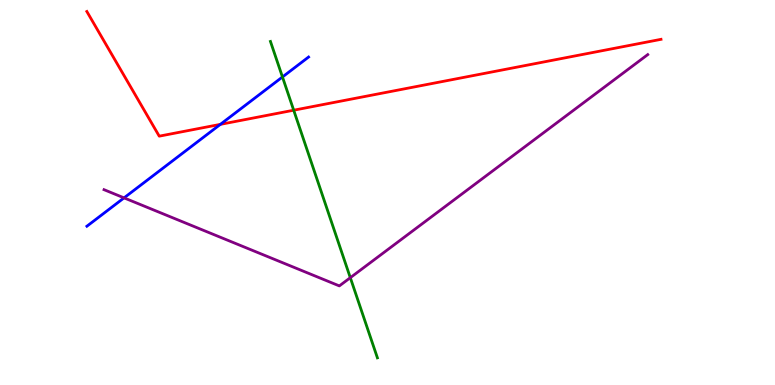[{'lines': ['blue', 'red'], 'intersections': [{'x': 2.84, 'y': 6.77}]}, {'lines': ['green', 'red'], 'intersections': [{'x': 3.79, 'y': 7.14}]}, {'lines': ['purple', 'red'], 'intersections': []}, {'lines': ['blue', 'green'], 'intersections': [{'x': 3.64, 'y': 8.0}]}, {'lines': ['blue', 'purple'], 'intersections': [{'x': 1.6, 'y': 4.86}]}, {'lines': ['green', 'purple'], 'intersections': [{'x': 4.52, 'y': 2.79}]}]